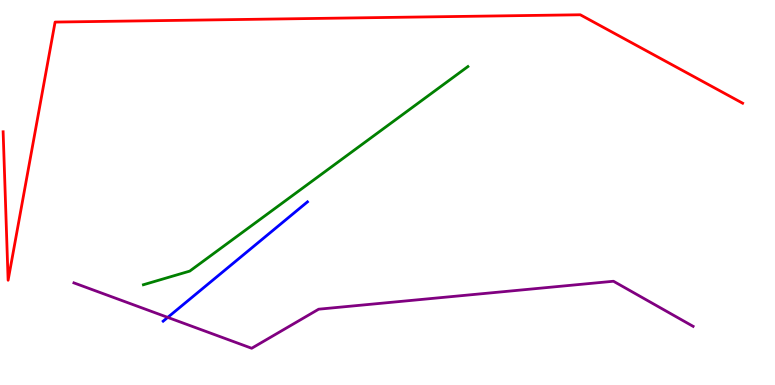[{'lines': ['blue', 'red'], 'intersections': []}, {'lines': ['green', 'red'], 'intersections': []}, {'lines': ['purple', 'red'], 'intersections': []}, {'lines': ['blue', 'green'], 'intersections': []}, {'lines': ['blue', 'purple'], 'intersections': [{'x': 2.16, 'y': 1.76}]}, {'lines': ['green', 'purple'], 'intersections': []}]